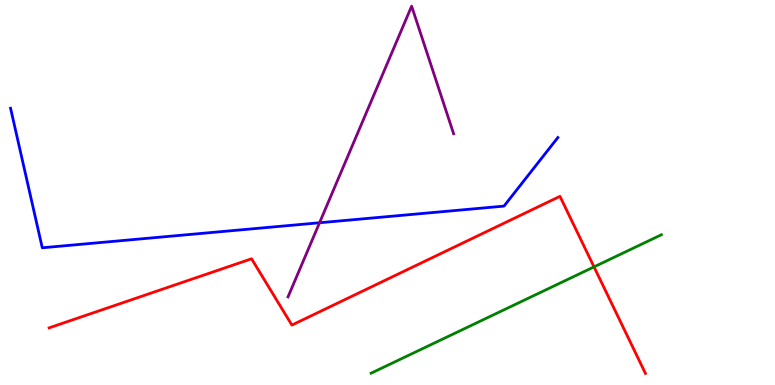[{'lines': ['blue', 'red'], 'intersections': []}, {'lines': ['green', 'red'], 'intersections': [{'x': 7.66, 'y': 3.07}]}, {'lines': ['purple', 'red'], 'intersections': []}, {'lines': ['blue', 'green'], 'intersections': []}, {'lines': ['blue', 'purple'], 'intersections': [{'x': 4.12, 'y': 4.21}]}, {'lines': ['green', 'purple'], 'intersections': []}]